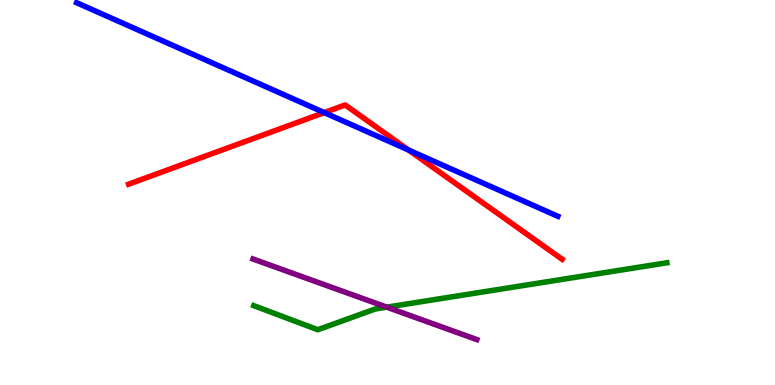[{'lines': ['blue', 'red'], 'intersections': [{'x': 4.18, 'y': 7.08}, {'x': 5.27, 'y': 6.1}]}, {'lines': ['green', 'red'], 'intersections': []}, {'lines': ['purple', 'red'], 'intersections': []}, {'lines': ['blue', 'green'], 'intersections': []}, {'lines': ['blue', 'purple'], 'intersections': []}, {'lines': ['green', 'purple'], 'intersections': [{'x': 4.99, 'y': 2.02}]}]